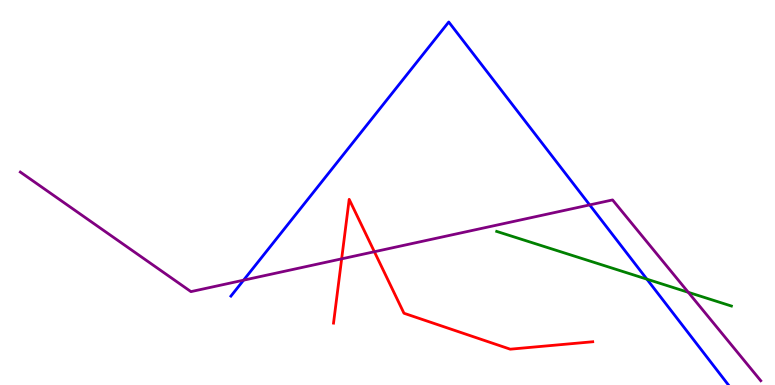[{'lines': ['blue', 'red'], 'intersections': []}, {'lines': ['green', 'red'], 'intersections': []}, {'lines': ['purple', 'red'], 'intersections': [{'x': 4.41, 'y': 3.28}, {'x': 4.83, 'y': 3.46}]}, {'lines': ['blue', 'green'], 'intersections': [{'x': 8.35, 'y': 2.75}]}, {'lines': ['blue', 'purple'], 'intersections': [{'x': 3.14, 'y': 2.72}, {'x': 7.61, 'y': 4.68}]}, {'lines': ['green', 'purple'], 'intersections': [{'x': 8.88, 'y': 2.41}]}]